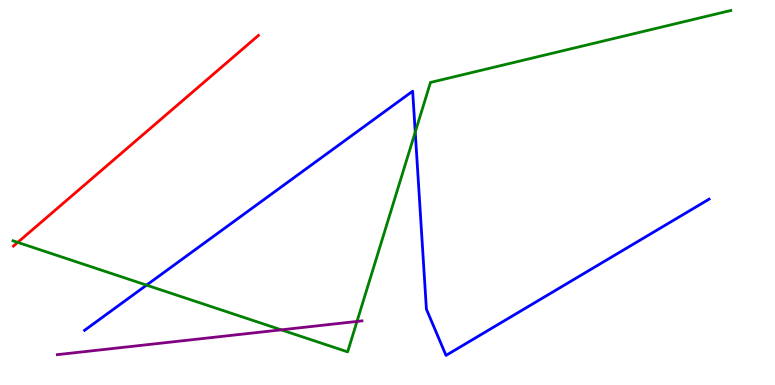[{'lines': ['blue', 'red'], 'intersections': []}, {'lines': ['green', 'red'], 'intersections': [{'x': 0.229, 'y': 3.7}]}, {'lines': ['purple', 'red'], 'intersections': []}, {'lines': ['blue', 'green'], 'intersections': [{'x': 1.89, 'y': 2.59}, {'x': 5.36, 'y': 6.57}]}, {'lines': ['blue', 'purple'], 'intersections': []}, {'lines': ['green', 'purple'], 'intersections': [{'x': 3.63, 'y': 1.43}, {'x': 4.61, 'y': 1.65}]}]